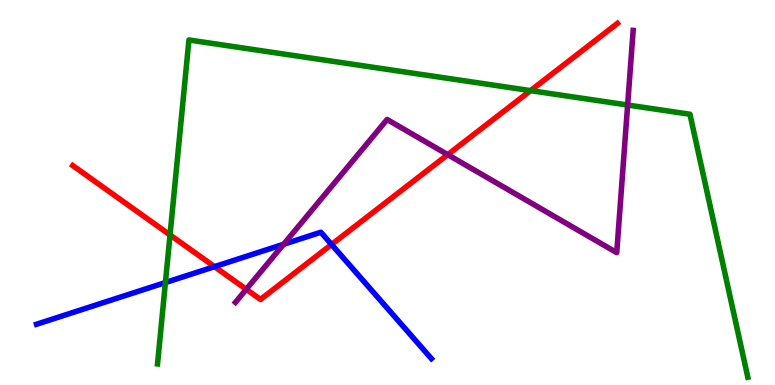[{'lines': ['blue', 'red'], 'intersections': [{'x': 2.77, 'y': 3.07}, {'x': 4.28, 'y': 3.65}]}, {'lines': ['green', 'red'], 'intersections': [{'x': 2.19, 'y': 3.9}, {'x': 6.85, 'y': 7.65}]}, {'lines': ['purple', 'red'], 'intersections': [{'x': 3.18, 'y': 2.49}, {'x': 5.78, 'y': 5.98}]}, {'lines': ['blue', 'green'], 'intersections': [{'x': 2.13, 'y': 2.66}]}, {'lines': ['blue', 'purple'], 'intersections': [{'x': 3.66, 'y': 3.65}]}, {'lines': ['green', 'purple'], 'intersections': [{'x': 8.1, 'y': 7.27}]}]